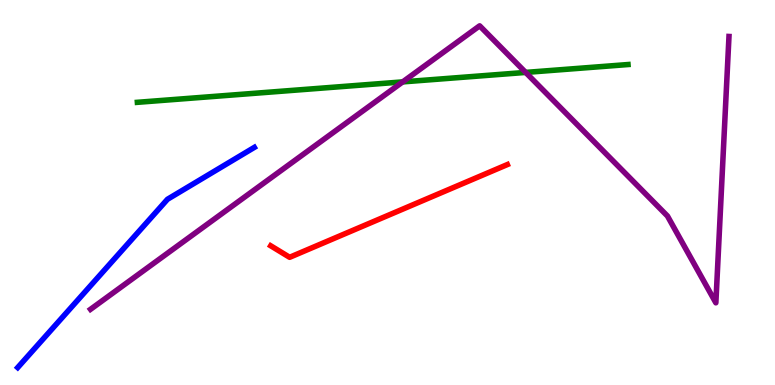[{'lines': ['blue', 'red'], 'intersections': []}, {'lines': ['green', 'red'], 'intersections': []}, {'lines': ['purple', 'red'], 'intersections': []}, {'lines': ['blue', 'green'], 'intersections': []}, {'lines': ['blue', 'purple'], 'intersections': []}, {'lines': ['green', 'purple'], 'intersections': [{'x': 5.2, 'y': 7.87}, {'x': 6.78, 'y': 8.12}]}]